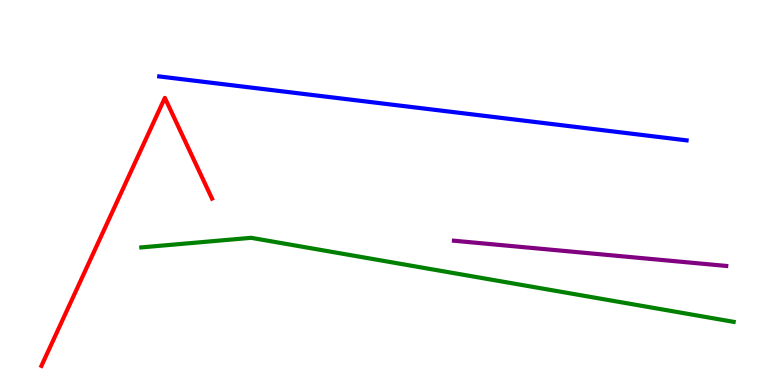[{'lines': ['blue', 'red'], 'intersections': []}, {'lines': ['green', 'red'], 'intersections': []}, {'lines': ['purple', 'red'], 'intersections': []}, {'lines': ['blue', 'green'], 'intersections': []}, {'lines': ['blue', 'purple'], 'intersections': []}, {'lines': ['green', 'purple'], 'intersections': []}]